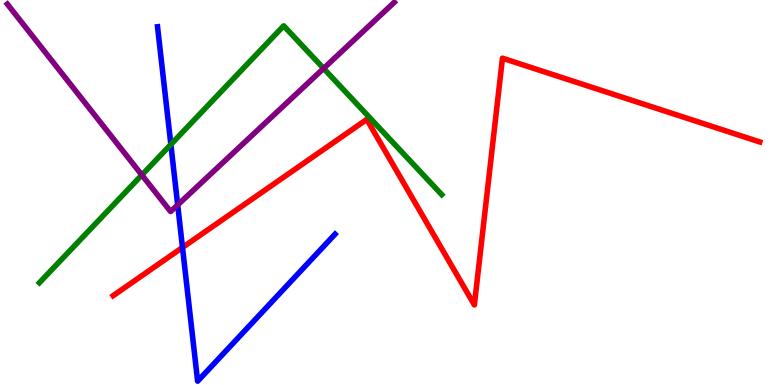[{'lines': ['blue', 'red'], 'intersections': [{'x': 2.35, 'y': 3.57}]}, {'lines': ['green', 'red'], 'intersections': []}, {'lines': ['purple', 'red'], 'intersections': []}, {'lines': ['blue', 'green'], 'intersections': [{'x': 2.2, 'y': 6.25}]}, {'lines': ['blue', 'purple'], 'intersections': [{'x': 2.29, 'y': 4.68}]}, {'lines': ['green', 'purple'], 'intersections': [{'x': 1.83, 'y': 5.45}, {'x': 4.18, 'y': 8.22}]}]